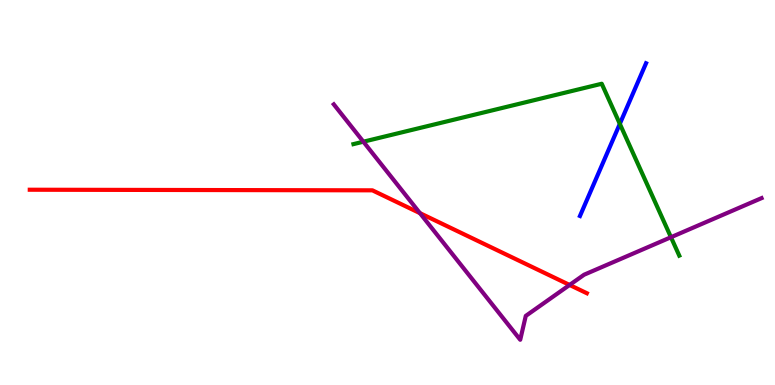[{'lines': ['blue', 'red'], 'intersections': []}, {'lines': ['green', 'red'], 'intersections': []}, {'lines': ['purple', 'red'], 'intersections': [{'x': 5.42, 'y': 4.46}, {'x': 7.35, 'y': 2.6}]}, {'lines': ['blue', 'green'], 'intersections': [{'x': 8.0, 'y': 6.78}]}, {'lines': ['blue', 'purple'], 'intersections': []}, {'lines': ['green', 'purple'], 'intersections': [{'x': 4.69, 'y': 6.32}, {'x': 8.66, 'y': 3.84}]}]